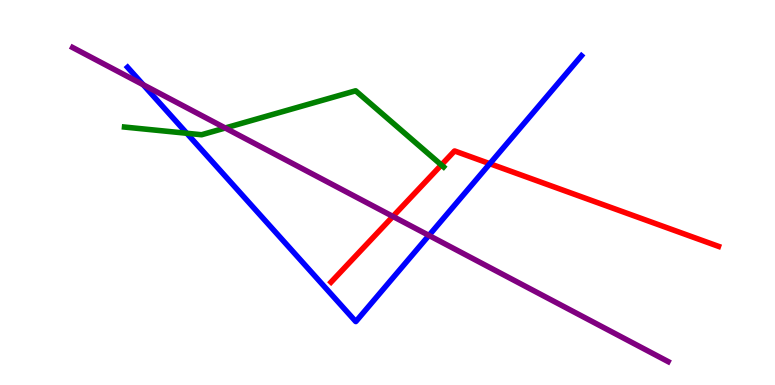[{'lines': ['blue', 'red'], 'intersections': [{'x': 6.32, 'y': 5.75}]}, {'lines': ['green', 'red'], 'intersections': [{'x': 5.7, 'y': 5.72}]}, {'lines': ['purple', 'red'], 'intersections': [{'x': 5.07, 'y': 4.38}]}, {'lines': ['blue', 'green'], 'intersections': [{'x': 2.41, 'y': 6.54}]}, {'lines': ['blue', 'purple'], 'intersections': [{'x': 1.85, 'y': 7.8}, {'x': 5.53, 'y': 3.88}]}, {'lines': ['green', 'purple'], 'intersections': [{'x': 2.91, 'y': 6.68}]}]